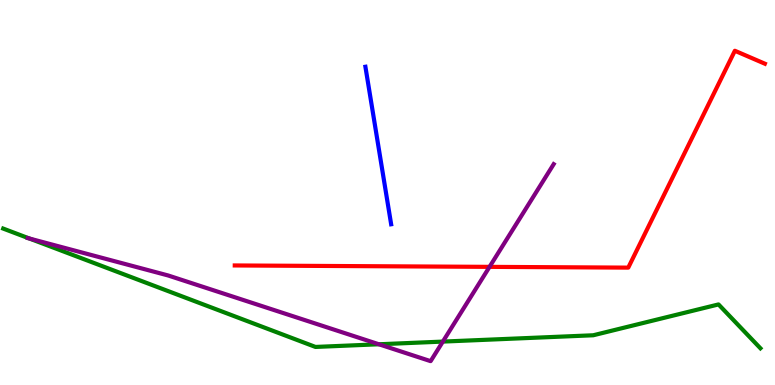[{'lines': ['blue', 'red'], 'intersections': []}, {'lines': ['green', 'red'], 'intersections': []}, {'lines': ['purple', 'red'], 'intersections': [{'x': 6.32, 'y': 3.07}]}, {'lines': ['blue', 'green'], 'intersections': []}, {'lines': ['blue', 'purple'], 'intersections': []}, {'lines': ['green', 'purple'], 'intersections': [{'x': 0.379, 'y': 3.8}, {'x': 4.89, 'y': 1.06}, {'x': 5.71, 'y': 1.13}]}]